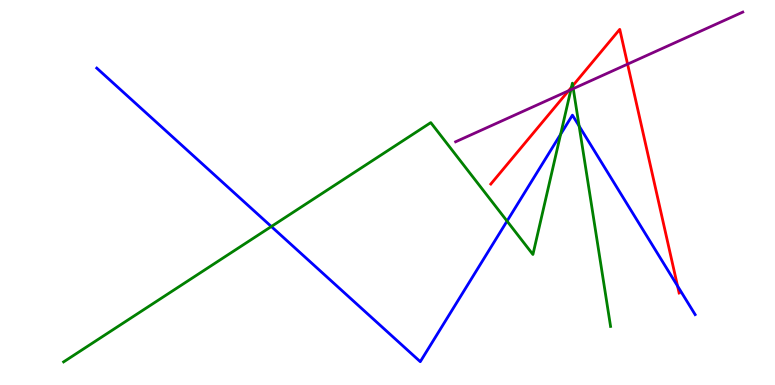[{'lines': ['blue', 'red'], 'intersections': [{'x': 8.74, 'y': 2.57}]}, {'lines': ['green', 'red'], 'intersections': [{'x': 7.37, 'y': 7.73}, {'x': 7.39, 'y': 7.77}]}, {'lines': ['purple', 'red'], 'intersections': [{'x': 7.34, 'y': 7.64}, {'x': 8.1, 'y': 8.33}]}, {'lines': ['blue', 'green'], 'intersections': [{'x': 3.5, 'y': 4.12}, {'x': 6.54, 'y': 4.26}, {'x': 7.23, 'y': 6.51}, {'x': 7.47, 'y': 6.73}]}, {'lines': ['blue', 'purple'], 'intersections': []}, {'lines': ['green', 'purple'], 'intersections': [{'x': 7.37, 'y': 7.67}, {'x': 7.4, 'y': 7.7}]}]